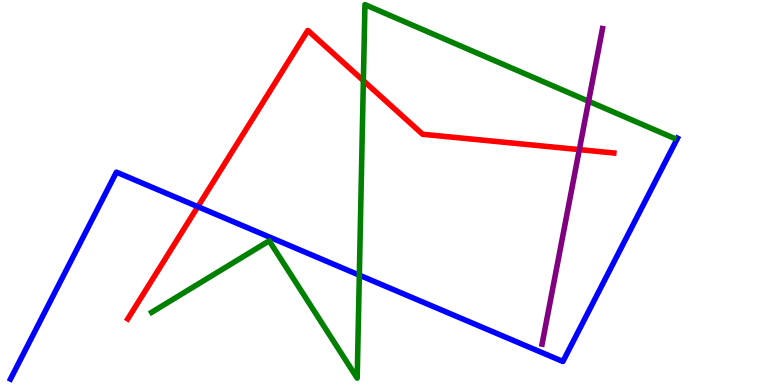[{'lines': ['blue', 'red'], 'intersections': [{'x': 2.55, 'y': 4.63}]}, {'lines': ['green', 'red'], 'intersections': [{'x': 4.69, 'y': 7.9}]}, {'lines': ['purple', 'red'], 'intersections': [{'x': 7.48, 'y': 6.11}]}, {'lines': ['blue', 'green'], 'intersections': [{'x': 4.64, 'y': 2.85}]}, {'lines': ['blue', 'purple'], 'intersections': []}, {'lines': ['green', 'purple'], 'intersections': [{'x': 7.59, 'y': 7.37}]}]